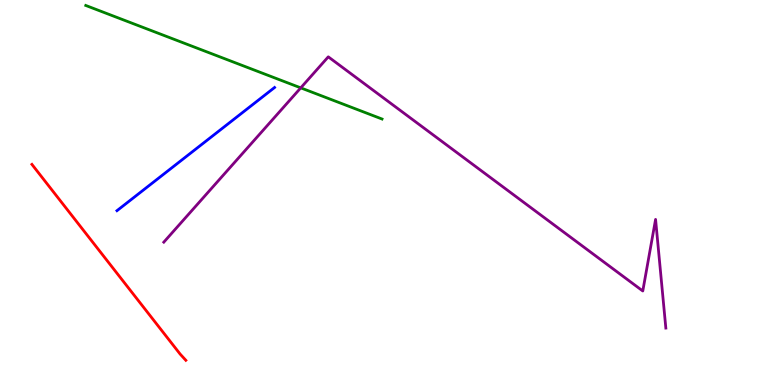[{'lines': ['blue', 'red'], 'intersections': []}, {'lines': ['green', 'red'], 'intersections': []}, {'lines': ['purple', 'red'], 'intersections': []}, {'lines': ['blue', 'green'], 'intersections': []}, {'lines': ['blue', 'purple'], 'intersections': []}, {'lines': ['green', 'purple'], 'intersections': [{'x': 3.88, 'y': 7.72}]}]